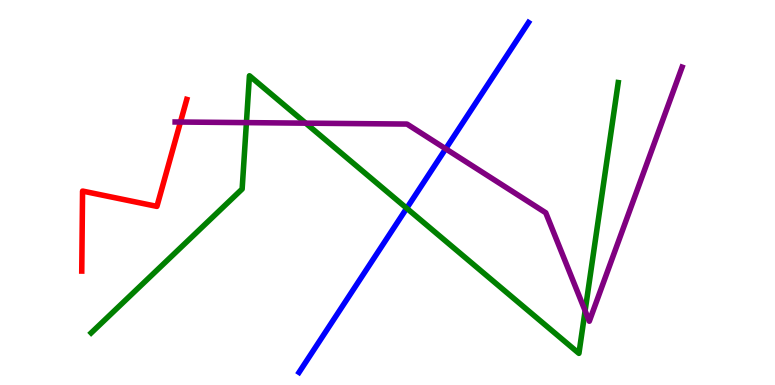[{'lines': ['blue', 'red'], 'intersections': []}, {'lines': ['green', 'red'], 'intersections': []}, {'lines': ['purple', 'red'], 'intersections': [{'x': 2.33, 'y': 6.83}]}, {'lines': ['blue', 'green'], 'intersections': [{'x': 5.25, 'y': 4.59}]}, {'lines': ['blue', 'purple'], 'intersections': [{'x': 5.75, 'y': 6.13}]}, {'lines': ['green', 'purple'], 'intersections': [{'x': 3.18, 'y': 6.81}, {'x': 3.94, 'y': 6.8}, {'x': 7.55, 'y': 1.93}]}]